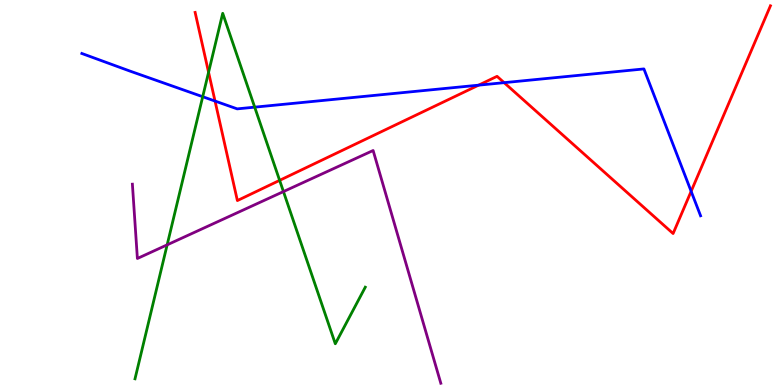[{'lines': ['blue', 'red'], 'intersections': [{'x': 2.77, 'y': 7.38}, {'x': 6.18, 'y': 7.79}, {'x': 6.5, 'y': 7.85}, {'x': 8.92, 'y': 5.03}]}, {'lines': ['green', 'red'], 'intersections': [{'x': 2.69, 'y': 8.12}, {'x': 3.61, 'y': 5.32}]}, {'lines': ['purple', 'red'], 'intersections': []}, {'lines': ['blue', 'green'], 'intersections': [{'x': 2.62, 'y': 7.49}, {'x': 3.29, 'y': 7.22}]}, {'lines': ['blue', 'purple'], 'intersections': []}, {'lines': ['green', 'purple'], 'intersections': [{'x': 2.16, 'y': 3.64}, {'x': 3.66, 'y': 5.02}]}]